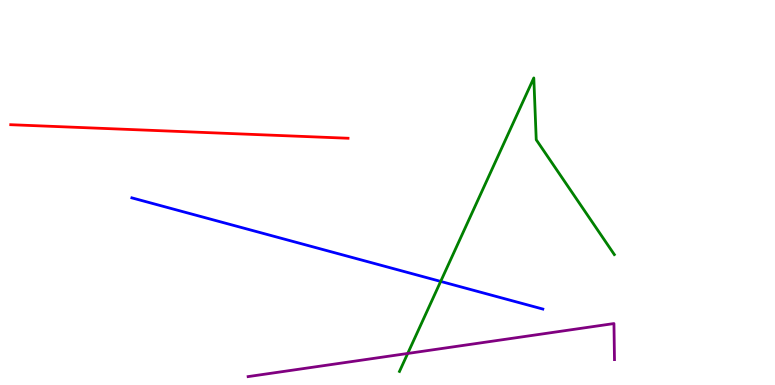[{'lines': ['blue', 'red'], 'intersections': []}, {'lines': ['green', 'red'], 'intersections': []}, {'lines': ['purple', 'red'], 'intersections': []}, {'lines': ['blue', 'green'], 'intersections': [{'x': 5.69, 'y': 2.69}]}, {'lines': ['blue', 'purple'], 'intersections': []}, {'lines': ['green', 'purple'], 'intersections': [{'x': 5.26, 'y': 0.819}]}]